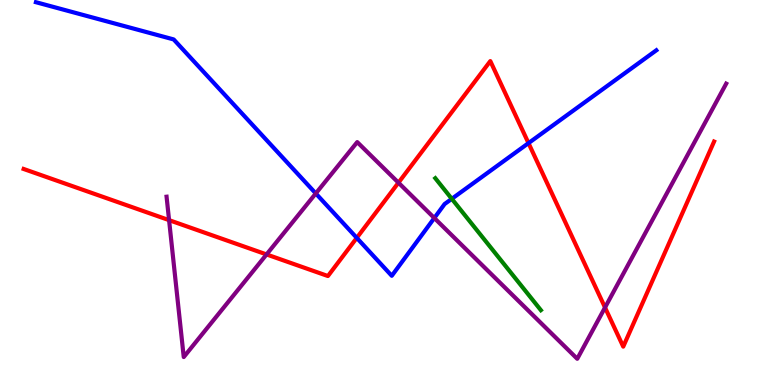[{'lines': ['blue', 'red'], 'intersections': [{'x': 4.6, 'y': 3.82}, {'x': 6.82, 'y': 6.28}]}, {'lines': ['green', 'red'], 'intersections': []}, {'lines': ['purple', 'red'], 'intersections': [{'x': 2.18, 'y': 4.28}, {'x': 3.44, 'y': 3.39}, {'x': 5.14, 'y': 5.25}, {'x': 7.81, 'y': 2.01}]}, {'lines': ['blue', 'green'], 'intersections': [{'x': 5.83, 'y': 4.84}]}, {'lines': ['blue', 'purple'], 'intersections': [{'x': 4.07, 'y': 4.98}, {'x': 5.6, 'y': 4.34}]}, {'lines': ['green', 'purple'], 'intersections': []}]